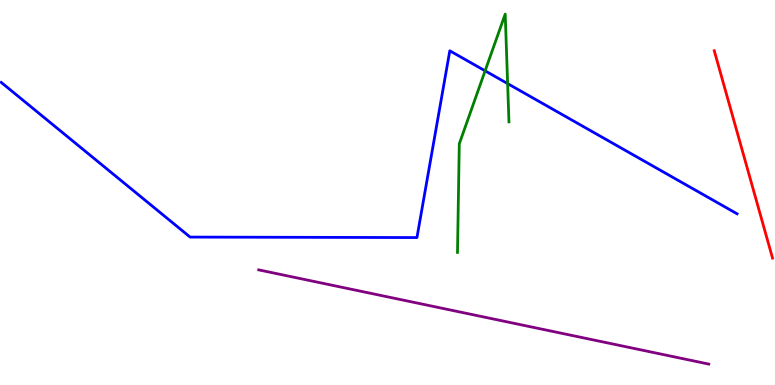[{'lines': ['blue', 'red'], 'intersections': []}, {'lines': ['green', 'red'], 'intersections': []}, {'lines': ['purple', 'red'], 'intersections': []}, {'lines': ['blue', 'green'], 'intersections': [{'x': 6.26, 'y': 8.16}, {'x': 6.55, 'y': 7.83}]}, {'lines': ['blue', 'purple'], 'intersections': []}, {'lines': ['green', 'purple'], 'intersections': []}]